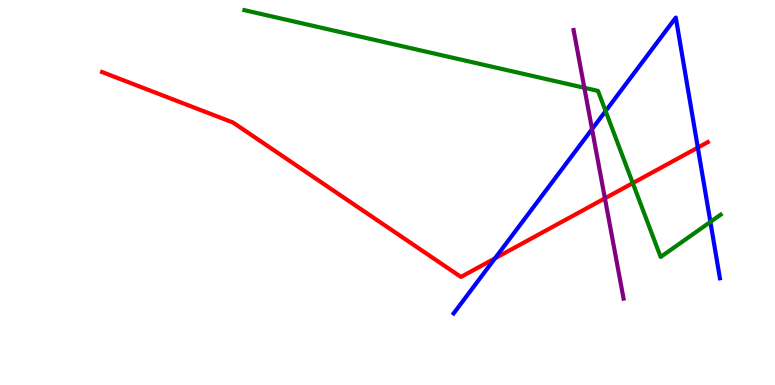[{'lines': ['blue', 'red'], 'intersections': [{'x': 6.39, 'y': 3.29}, {'x': 9.0, 'y': 6.17}]}, {'lines': ['green', 'red'], 'intersections': [{'x': 8.16, 'y': 5.24}]}, {'lines': ['purple', 'red'], 'intersections': [{'x': 7.81, 'y': 4.85}]}, {'lines': ['blue', 'green'], 'intersections': [{'x': 7.81, 'y': 7.12}, {'x': 9.17, 'y': 4.24}]}, {'lines': ['blue', 'purple'], 'intersections': [{'x': 7.64, 'y': 6.65}]}, {'lines': ['green', 'purple'], 'intersections': [{'x': 7.54, 'y': 7.72}]}]